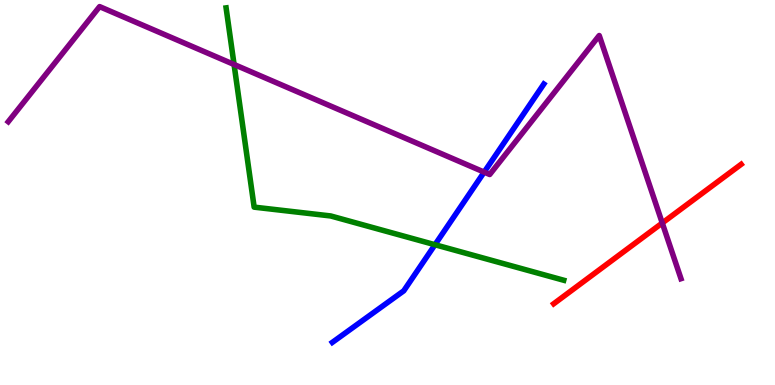[{'lines': ['blue', 'red'], 'intersections': []}, {'lines': ['green', 'red'], 'intersections': []}, {'lines': ['purple', 'red'], 'intersections': [{'x': 8.55, 'y': 4.21}]}, {'lines': ['blue', 'green'], 'intersections': [{'x': 5.61, 'y': 3.64}]}, {'lines': ['blue', 'purple'], 'intersections': [{'x': 6.25, 'y': 5.53}]}, {'lines': ['green', 'purple'], 'intersections': [{'x': 3.02, 'y': 8.33}]}]